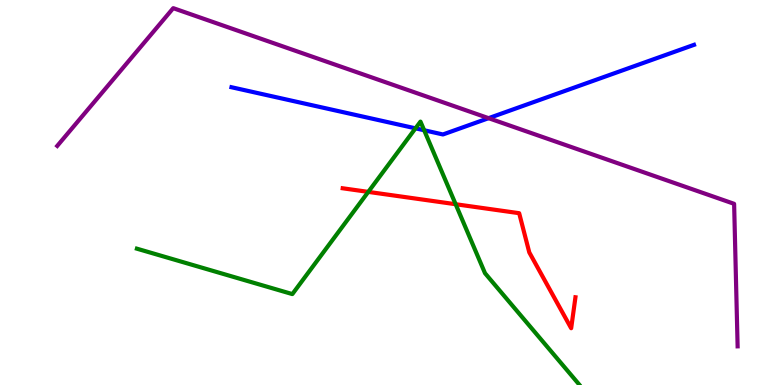[{'lines': ['blue', 'red'], 'intersections': []}, {'lines': ['green', 'red'], 'intersections': [{'x': 4.75, 'y': 5.02}, {'x': 5.88, 'y': 4.7}]}, {'lines': ['purple', 'red'], 'intersections': []}, {'lines': ['blue', 'green'], 'intersections': [{'x': 5.36, 'y': 6.67}, {'x': 5.47, 'y': 6.62}]}, {'lines': ['blue', 'purple'], 'intersections': [{'x': 6.3, 'y': 6.93}]}, {'lines': ['green', 'purple'], 'intersections': []}]